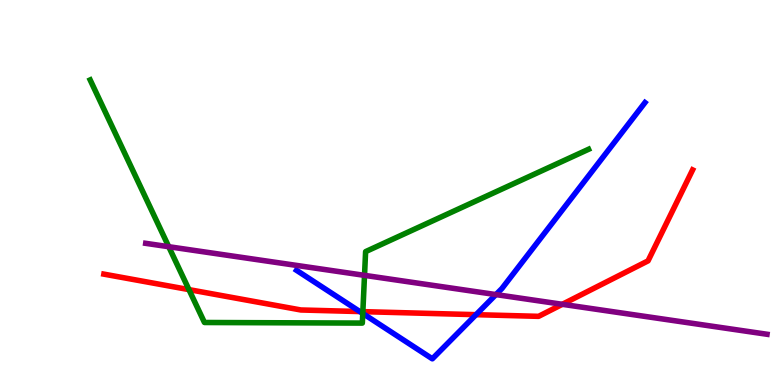[{'lines': ['blue', 'red'], 'intersections': [{'x': 4.64, 'y': 1.91}, {'x': 6.14, 'y': 1.83}]}, {'lines': ['green', 'red'], 'intersections': [{'x': 2.44, 'y': 2.48}, {'x': 4.68, 'y': 1.91}]}, {'lines': ['purple', 'red'], 'intersections': [{'x': 7.26, 'y': 2.1}]}, {'lines': ['blue', 'green'], 'intersections': [{'x': 4.68, 'y': 1.86}]}, {'lines': ['blue', 'purple'], 'intersections': [{'x': 6.4, 'y': 2.35}]}, {'lines': ['green', 'purple'], 'intersections': [{'x': 2.18, 'y': 3.59}, {'x': 4.7, 'y': 2.85}]}]